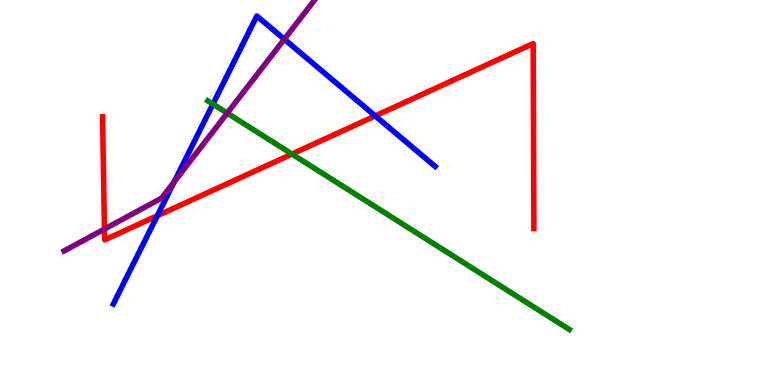[{'lines': ['blue', 'red'], 'intersections': [{'x': 2.03, 'y': 4.4}, {'x': 4.84, 'y': 6.99}]}, {'lines': ['green', 'red'], 'intersections': [{'x': 3.77, 'y': 6.0}]}, {'lines': ['purple', 'red'], 'intersections': [{'x': 1.35, 'y': 4.05}]}, {'lines': ['blue', 'green'], 'intersections': [{'x': 2.75, 'y': 7.3}]}, {'lines': ['blue', 'purple'], 'intersections': [{'x': 2.25, 'y': 5.28}, {'x': 3.67, 'y': 8.98}]}, {'lines': ['green', 'purple'], 'intersections': [{'x': 2.93, 'y': 7.06}]}]